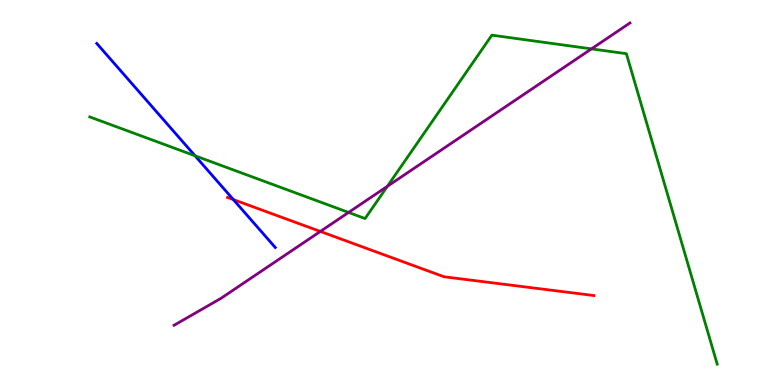[{'lines': ['blue', 'red'], 'intersections': [{'x': 3.01, 'y': 4.82}]}, {'lines': ['green', 'red'], 'intersections': []}, {'lines': ['purple', 'red'], 'intersections': [{'x': 4.13, 'y': 3.99}]}, {'lines': ['blue', 'green'], 'intersections': [{'x': 2.52, 'y': 5.95}]}, {'lines': ['blue', 'purple'], 'intersections': []}, {'lines': ['green', 'purple'], 'intersections': [{'x': 4.5, 'y': 4.48}, {'x': 5.0, 'y': 5.16}, {'x': 7.63, 'y': 8.73}]}]